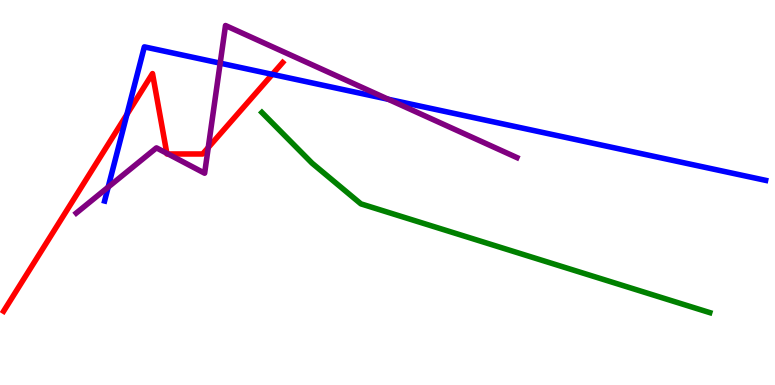[{'lines': ['blue', 'red'], 'intersections': [{'x': 1.64, 'y': 7.03}, {'x': 3.51, 'y': 8.07}]}, {'lines': ['green', 'red'], 'intersections': []}, {'lines': ['purple', 'red'], 'intersections': [{'x': 2.15, 'y': 6.02}, {'x': 2.17, 'y': 6.0}, {'x': 2.69, 'y': 6.17}]}, {'lines': ['blue', 'green'], 'intersections': []}, {'lines': ['blue', 'purple'], 'intersections': [{'x': 1.4, 'y': 5.14}, {'x': 2.84, 'y': 8.36}, {'x': 5.01, 'y': 7.42}]}, {'lines': ['green', 'purple'], 'intersections': []}]